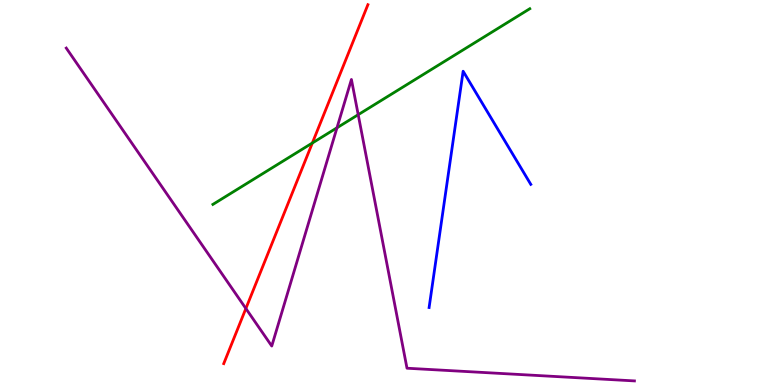[{'lines': ['blue', 'red'], 'intersections': []}, {'lines': ['green', 'red'], 'intersections': [{'x': 4.03, 'y': 6.29}]}, {'lines': ['purple', 'red'], 'intersections': [{'x': 3.17, 'y': 1.99}]}, {'lines': ['blue', 'green'], 'intersections': []}, {'lines': ['blue', 'purple'], 'intersections': []}, {'lines': ['green', 'purple'], 'intersections': [{'x': 4.35, 'y': 6.68}, {'x': 4.62, 'y': 7.02}]}]